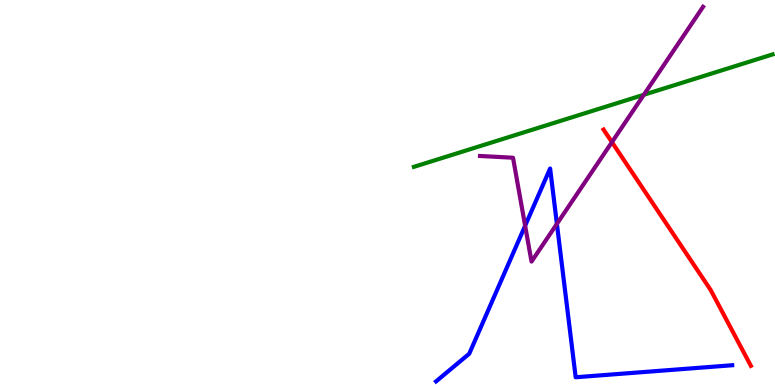[{'lines': ['blue', 'red'], 'intersections': []}, {'lines': ['green', 'red'], 'intersections': []}, {'lines': ['purple', 'red'], 'intersections': [{'x': 7.9, 'y': 6.31}]}, {'lines': ['blue', 'green'], 'intersections': []}, {'lines': ['blue', 'purple'], 'intersections': [{'x': 6.78, 'y': 4.14}, {'x': 7.19, 'y': 4.19}]}, {'lines': ['green', 'purple'], 'intersections': [{'x': 8.31, 'y': 7.54}]}]